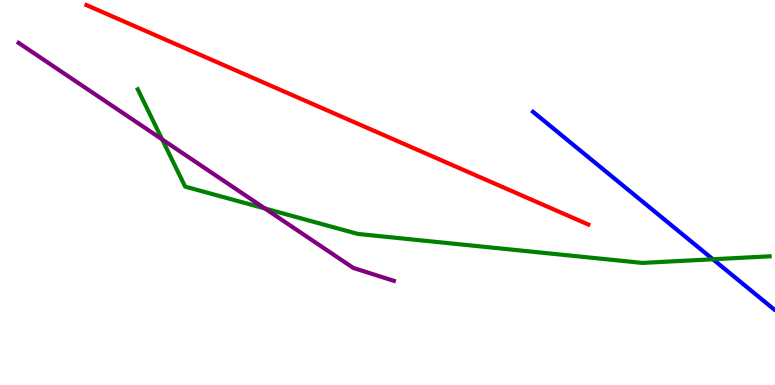[{'lines': ['blue', 'red'], 'intersections': []}, {'lines': ['green', 'red'], 'intersections': []}, {'lines': ['purple', 'red'], 'intersections': []}, {'lines': ['blue', 'green'], 'intersections': [{'x': 9.2, 'y': 3.27}]}, {'lines': ['blue', 'purple'], 'intersections': []}, {'lines': ['green', 'purple'], 'intersections': [{'x': 2.09, 'y': 6.38}, {'x': 3.42, 'y': 4.59}]}]